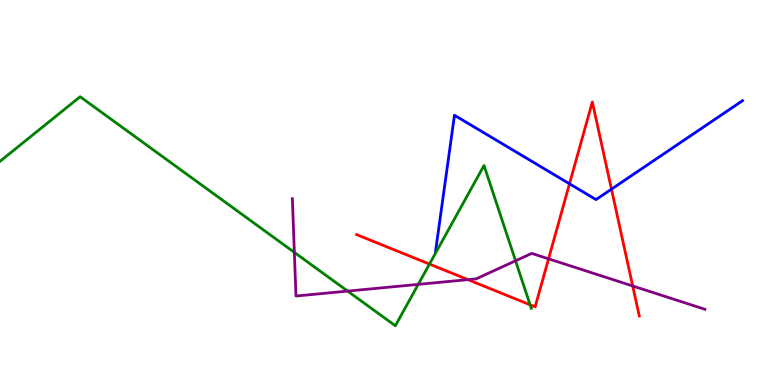[{'lines': ['blue', 'red'], 'intersections': [{'x': 7.35, 'y': 5.23}, {'x': 7.89, 'y': 5.09}]}, {'lines': ['green', 'red'], 'intersections': [{'x': 5.54, 'y': 3.14}, {'x': 6.84, 'y': 2.08}]}, {'lines': ['purple', 'red'], 'intersections': [{'x': 6.04, 'y': 2.74}, {'x': 7.08, 'y': 3.28}, {'x': 8.16, 'y': 2.57}]}, {'lines': ['blue', 'green'], 'intersections': []}, {'lines': ['blue', 'purple'], 'intersections': []}, {'lines': ['green', 'purple'], 'intersections': [{'x': 3.8, 'y': 3.44}, {'x': 4.49, 'y': 2.44}, {'x': 5.4, 'y': 2.61}, {'x': 6.65, 'y': 3.23}]}]